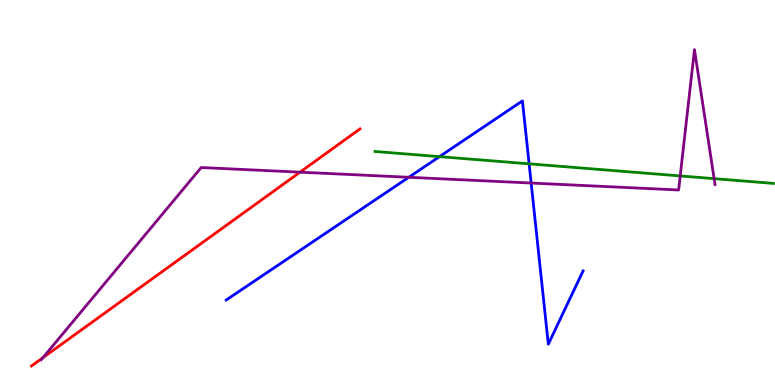[{'lines': ['blue', 'red'], 'intersections': []}, {'lines': ['green', 'red'], 'intersections': []}, {'lines': ['purple', 'red'], 'intersections': [{'x': 0.554, 'y': 0.71}, {'x': 3.87, 'y': 5.53}]}, {'lines': ['blue', 'green'], 'intersections': [{'x': 5.67, 'y': 5.93}, {'x': 6.83, 'y': 5.74}]}, {'lines': ['blue', 'purple'], 'intersections': [{'x': 5.27, 'y': 5.4}, {'x': 6.85, 'y': 5.25}]}, {'lines': ['green', 'purple'], 'intersections': [{'x': 8.78, 'y': 5.43}, {'x': 9.21, 'y': 5.36}]}]